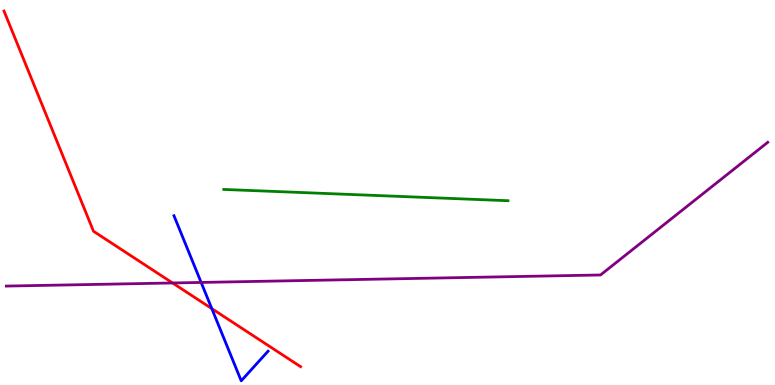[{'lines': ['blue', 'red'], 'intersections': [{'x': 2.73, 'y': 1.98}]}, {'lines': ['green', 'red'], 'intersections': []}, {'lines': ['purple', 'red'], 'intersections': [{'x': 2.23, 'y': 2.65}]}, {'lines': ['blue', 'green'], 'intersections': []}, {'lines': ['blue', 'purple'], 'intersections': [{'x': 2.6, 'y': 2.66}]}, {'lines': ['green', 'purple'], 'intersections': []}]